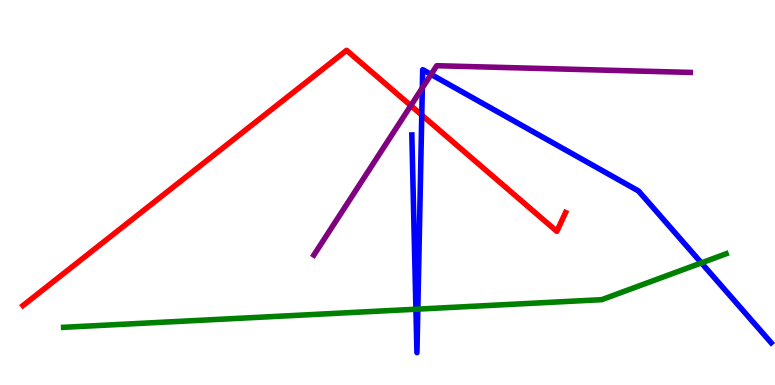[{'lines': ['blue', 'red'], 'intersections': [{'x': 5.44, 'y': 7.01}]}, {'lines': ['green', 'red'], 'intersections': []}, {'lines': ['purple', 'red'], 'intersections': [{'x': 5.3, 'y': 7.26}]}, {'lines': ['blue', 'green'], 'intersections': [{'x': 5.37, 'y': 1.97}, {'x': 5.39, 'y': 1.97}, {'x': 9.05, 'y': 3.17}]}, {'lines': ['blue', 'purple'], 'intersections': [{'x': 5.45, 'y': 7.72}, {'x': 5.56, 'y': 8.07}]}, {'lines': ['green', 'purple'], 'intersections': []}]